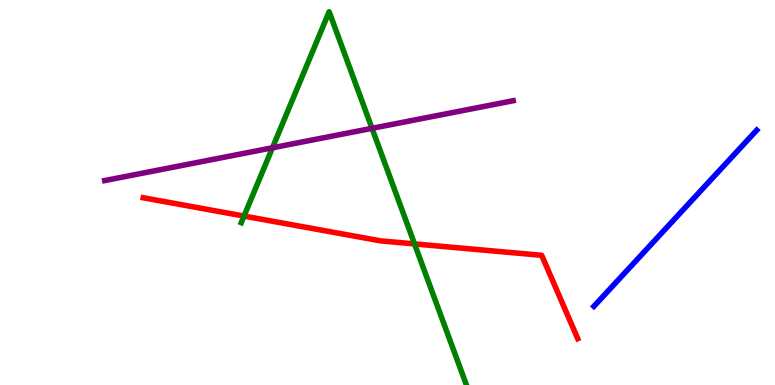[{'lines': ['blue', 'red'], 'intersections': []}, {'lines': ['green', 'red'], 'intersections': [{'x': 3.15, 'y': 4.39}, {'x': 5.35, 'y': 3.66}]}, {'lines': ['purple', 'red'], 'intersections': []}, {'lines': ['blue', 'green'], 'intersections': []}, {'lines': ['blue', 'purple'], 'intersections': []}, {'lines': ['green', 'purple'], 'intersections': [{'x': 3.52, 'y': 6.16}, {'x': 4.8, 'y': 6.67}]}]